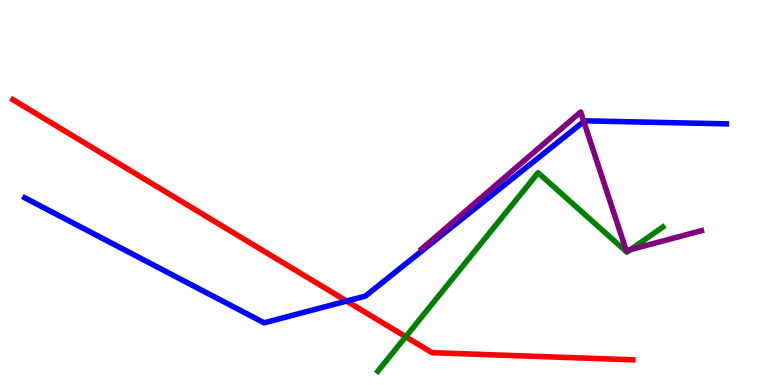[{'lines': ['blue', 'red'], 'intersections': [{'x': 4.47, 'y': 2.18}]}, {'lines': ['green', 'red'], 'intersections': [{'x': 5.24, 'y': 1.25}]}, {'lines': ['purple', 'red'], 'intersections': []}, {'lines': ['blue', 'green'], 'intersections': []}, {'lines': ['blue', 'purple'], 'intersections': [{'x': 7.53, 'y': 6.84}]}, {'lines': ['green', 'purple'], 'intersections': [{'x': 8.14, 'y': 3.52}]}]